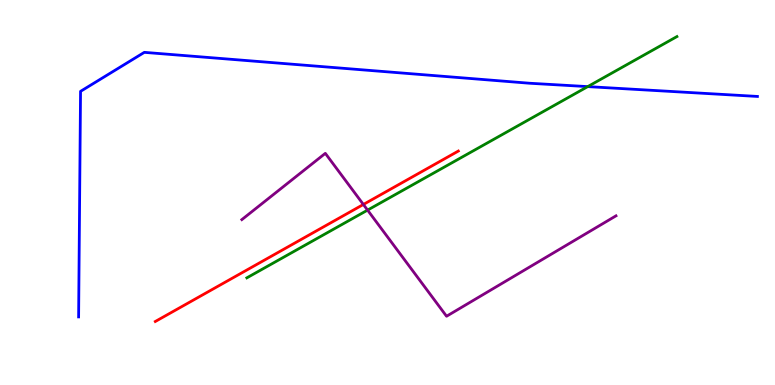[{'lines': ['blue', 'red'], 'intersections': []}, {'lines': ['green', 'red'], 'intersections': []}, {'lines': ['purple', 'red'], 'intersections': [{'x': 4.69, 'y': 4.69}]}, {'lines': ['blue', 'green'], 'intersections': [{'x': 7.58, 'y': 7.75}]}, {'lines': ['blue', 'purple'], 'intersections': []}, {'lines': ['green', 'purple'], 'intersections': [{'x': 4.74, 'y': 4.54}]}]